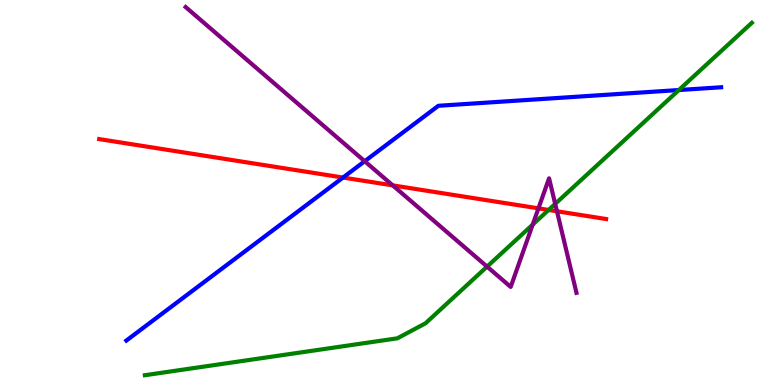[{'lines': ['blue', 'red'], 'intersections': [{'x': 4.43, 'y': 5.39}]}, {'lines': ['green', 'red'], 'intersections': [{'x': 7.08, 'y': 4.55}]}, {'lines': ['purple', 'red'], 'intersections': [{'x': 5.07, 'y': 5.18}, {'x': 6.95, 'y': 4.59}, {'x': 7.19, 'y': 4.51}]}, {'lines': ['blue', 'green'], 'intersections': [{'x': 8.76, 'y': 7.66}]}, {'lines': ['blue', 'purple'], 'intersections': [{'x': 4.71, 'y': 5.81}]}, {'lines': ['green', 'purple'], 'intersections': [{'x': 6.28, 'y': 3.08}, {'x': 6.87, 'y': 4.17}, {'x': 7.16, 'y': 4.7}]}]